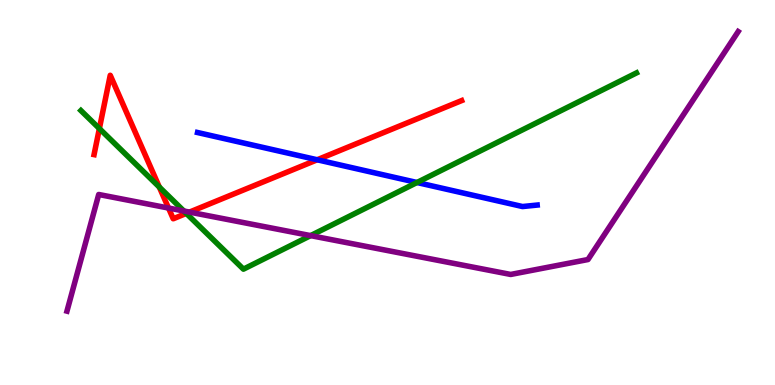[{'lines': ['blue', 'red'], 'intersections': [{'x': 4.09, 'y': 5.85}]}, {'lines': ['green', 'red'], 'intersections': [{'x': 1.28, 'y': 6.66}, {'x': 2.06, 'y': 5.14}, {'x': 2.4, 'y': 4.46}]}, {'lines': ['purple', 'red'], 'intersections': [{'x': 2.17, 'y': 4.6}, {'x': 2.44, 'y': 4.49}]}, {'lines': ['blue', 'green'], 'intersections': [{'x': 5.38, 'y': 5.26}]}, {'lines': ['blue', 'purple'], 'intersections': []}, {'lines': ['green', 'purple'], 'intersections': [{'x': 2.37, 'y': 4.52}, {'x': 4.01, 'y': 3.88}]}]